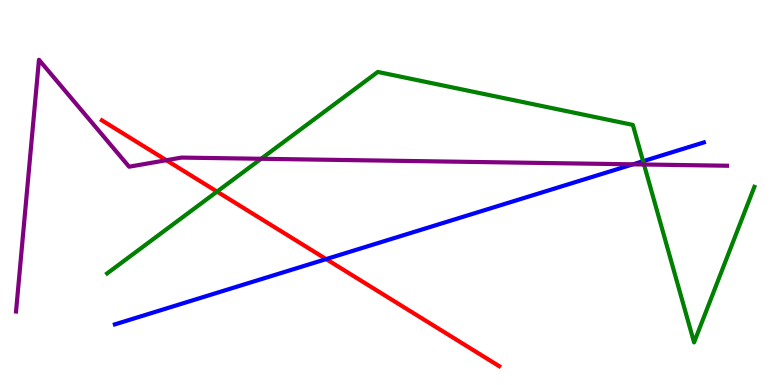[{'lines': ['blue', 'red'], 'intersections': [{'x': 4.21, 'y': 3.27}]}, {'lines': ['green', 'red'], 'intersections': [{'x': 2.8, 'y': 5.02}]}, {'lines': ['purple', 'red'], 'intersections': [{'x': 2.15, 'y': 5.84}]}, {'lines': ['blue', 'green'], 'intersections': [{'x': 8.3, 'y': 5.81}]}, {'lines': ['blue', 'purple'], 'intersections': [{'x': 8.17, 'y': 5.73}]}, {'lines': ['green', 'purple'], 'intersections': [{'x': 3.37, 'y': 5.88}, {'x': 8.31, 'y': 5.73}]}]